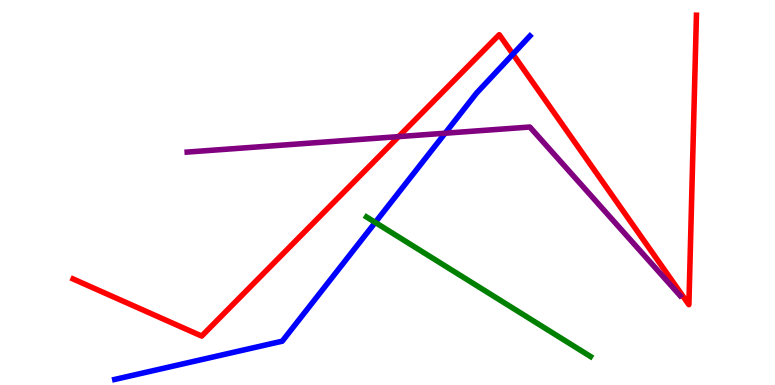[{'lines': ['blue', 'red'], 'intersections': [{'x': 6.62, 'y': 8.59}]}, {'lines': ['green', 'red'], 'intersections': []}, {'lines': ['purple', 'red'], 'intersections': [{'x': 5.14, 'y': 6.45}]}, {'lines': ['blue', 'green'], 'intersections': [{'x': 4.84, 'y': 4.22}]}, {'lines': ['blue', 'purple'], 'intersections': [{'x': 5.74, 'y': 6.54}]}, {'lines': ['green', 'purple'], 'intersections': []}]